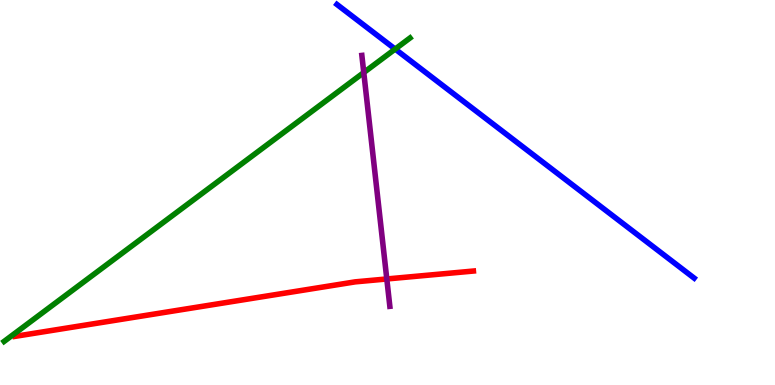[{'lines': ['blue', 'red'], 'intersections': []}, {'lines': ['green', 'red'], 'intersections': []}, {'lines': ['purple', 'red'], 'intersections': [{'x': 4.99, 'y': 2.75}]}, {'lines': ['blue', 'green'], 'intersections': [{'x': 5.1, 'y': 8.73}]}, {'lines': ['blue', 'purple'], 'intersections': []}, {'lines': ['green', 'purple'], 'intersections': [{'x': 4.69, 'y': 8.12}]}]